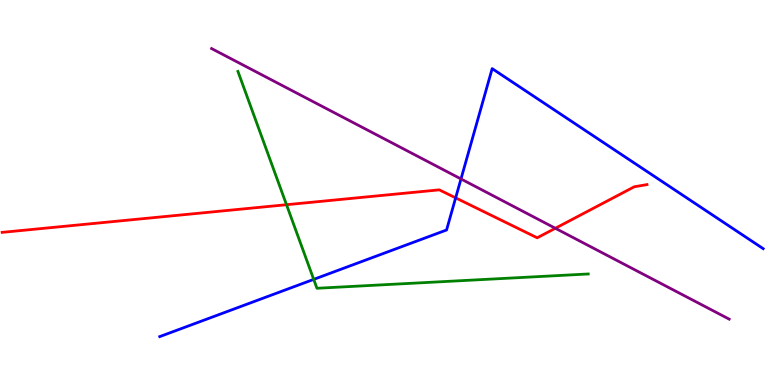[{'lines': ['blue', 'red'], 'intersections': [{'x': 5.88, 'y': 4.86}]}, {'lines': ['green', 'red'], 'intersections': [{'x': 3.7, 'y': 4.68}]}, {'lines': ['purple', 'red'], 'intersections': [{'x': 7.17, 'y': 4.07}]}, {'lines': ['blue', 'green'], 'intersections': [{'x': 4.05, 'y': 2.74}]}, {'lines': ['blue', 'purple'], 'intersections': [{'x': 5.95, 'y': 5.35}]}, {'lines': ['green', 'purple'], 'intersections': []}]